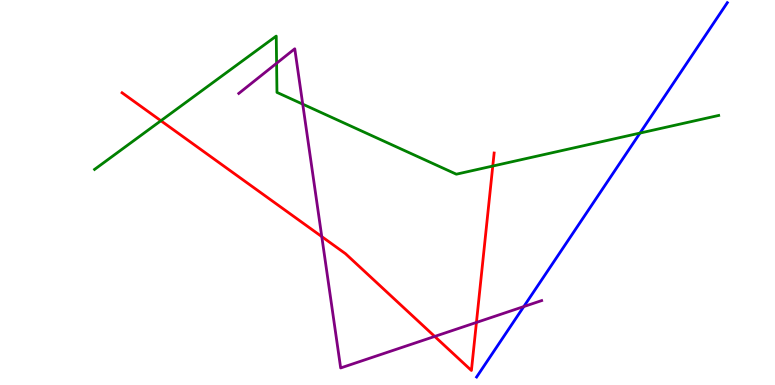[{'lines': ['blue', 'red'], 'intersections': []}, {'lines': ['green', 'red'], 'intersections': [{'x': 2.08, 'y': 6.86}, {'x': 6.36, 'y': 5.69}]}, {'lines': ['purple', 'red'], 'intersections': [{'x': 4.15, 'y': 3.85}, {'x': 5.61, 'y': 1.26}, {'x': 6.15, 'y': 1.62}]}, {'lines': ['blue', 'green'], 'intersections': [{'x': 8.26, 'y': 6.54}]}, {'lines': ['blue', 'purple'], 'intersections': [{'x': 6.76, 'y': 2.04}]}, {'lines': ['green', 'purple'], 'intersections': [{'x': 3.57, 'y': 8.36}, {'x': 3.91, 'y': 7.29}]}]